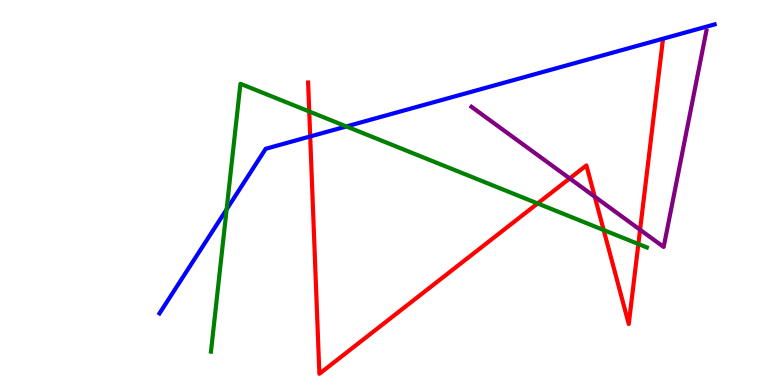[{'lines': ['blue', 'red'], 'intersections': [{'x': 4.0, 'y': 6.46}]}, {'lines': ['green', 'red'], 'intersections': [{'x': 3.99, 'y': 7.1}, {'x': 6.94, 'y': 4.72}, {'x': 7.79, 'y': 4.02}, {'x': 8.24, 'y': 3.66}]}, {'lines': ['purple', 'red'], 'intersections': [{'x': 7.35, 'y': 5.37}, {'x': 7.67, 'y': 4.89}, {'x': 8.26, 'y': 4.03}]}, {'lines': ['blue', 'green'], 'intersections': [{'x': 2.92, 'y': 4.56}, {'x': 4.47, 'y': 6.72}]}, {'lines': ['blue', 'purple'], 'intersections': []}, {'lines': ['green', 'purple'], 'intersections': []}]